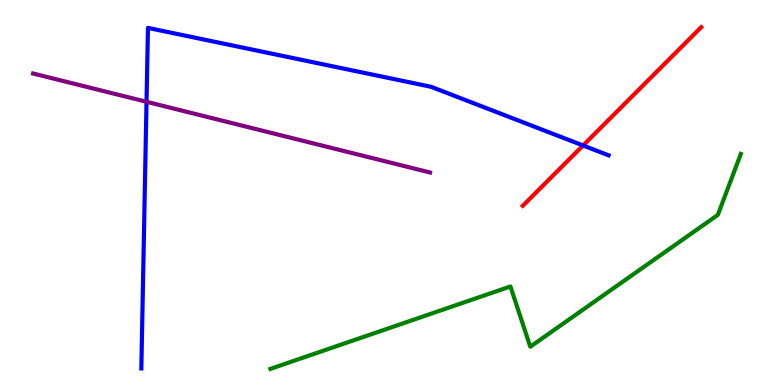[{'lines': ['blue', 'red'], 'intersections': [{'x': 7.52, 'y': 6.22}]}, {'lines': ['green', 'red'], 'intersections': []}, {'lines': ['purple', 'red'], 'intersections': []}, {'lines': ['blue', 'green'], 'intersections': []}, {'lines': ['blue', 'purple'], 'intersections': [{'x': 1.89, 'y': 7.36}]}, {'lines': ['green', 'purple'], 'intersections': []}]